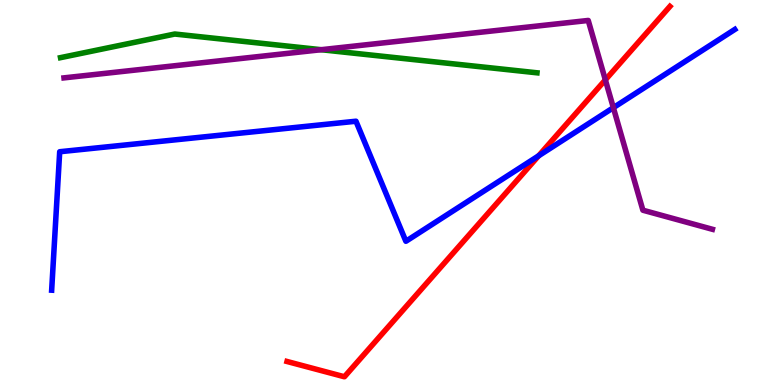[{'lines': ['blue', 'red'], 'intersections': [{'x': 6.95, 'y': 5.95}]}, {'lines': ['green', 'red'], 'intersections': []}, {'lines': ['purple', 'red'], 'intersections': [{'x': 7.81, 'y': 7.93}]}, {'lines': ['blue', 'green'], 'intersections': []}, {'lines': ['blue', 'purple'], 'intersections': [{'x': 7.91, 'y': 7.2}]}, {'lines': ['green', 'purple'], 'intersections': [{'x': 4.14, 'y': 8.71}]}]